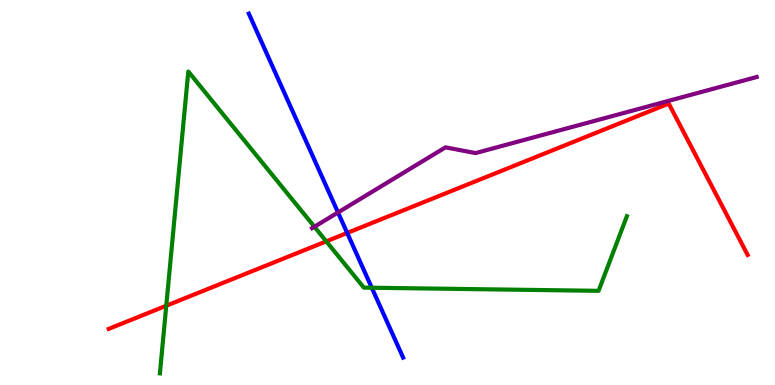[{'lines': ['blue', 'red'], 'intersections': [{'x': 4.48, 'y': 3.95}]}, {'lines': ['green', 'red'], 'intersections': [{'x': 2.15, 'y': 2.06}, {'x': 4.21, 'y': 3.73}]}, {'lines': ['purple', 'red'], 'intersections': []}, {'lines': ['blue', 'green'], 'intersections': [{'x': 4.8, 'y': 2.53}]}, {'lines': ['blue', 'purple'], 'intersections': [{'x': 4.36, 'y': 4.48}]}, {'lines': ['green', 'purple'], 'intersections': [{'x': 4.06, 'y': 4.11}]}]